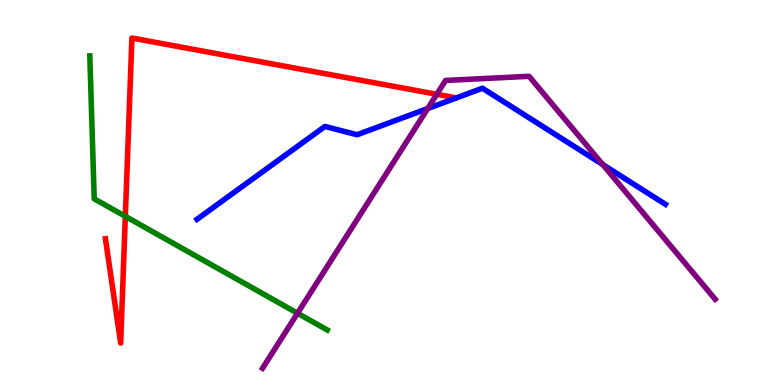[{'lines': ['blue', 'red'], 'intersections': []}, {'lines': ['green', 'red'], 'intersections': [{'x': 1.62, 'y': 4.38}]}, {'lines': ['purple', 'red'], 'intersections': [{'x': 5.64, 'y': 7.55}]}, {'lines': ['blue', 'green'], 'intersections': []}, {'lines': ['blue', 'purple'], 'intersections': [{'x': 5.52, 'y': 7.18}, {'x': 7.78, 'y': 5.73}]}, {'lines': ['green', 'purple'], 'intersections': [{'x': 3.84, 'y': 1.86}]}]